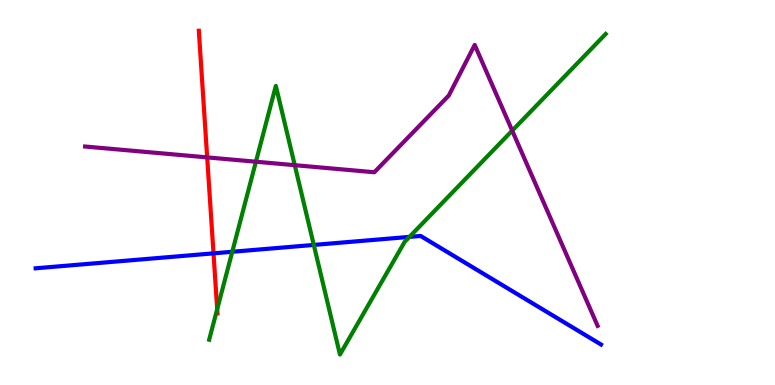[{'lines': ['blue', 'red'], 'intersections': [{'x': 2.75, 'y': 3.42}]}, {'lines': ['green', 'red'], 'intersections': [{'x': 2.8, 'y': 1.97}]}, {'lines': ['purple', 'red'], 'intersections': [{'x': 2.67, 'y': 5.91}]}, {'lines': ['blue', 'green'], 'intersections': [{'x': 3.0, 'y': 3.46}, {'x': 4.05, 'y': 3.64}, {'x': 5.28, 'y': 3.85}]}, {'lines': ['blue', 'purple'], 'intersections': []}, {'lines': ['green', 'purple'], 'intersections': [{'x': 3.3, 'y': 5.8}, {'x': 3.8, 'y': 5.71}, {'x': 6.61, 'y': 6.61}]}]